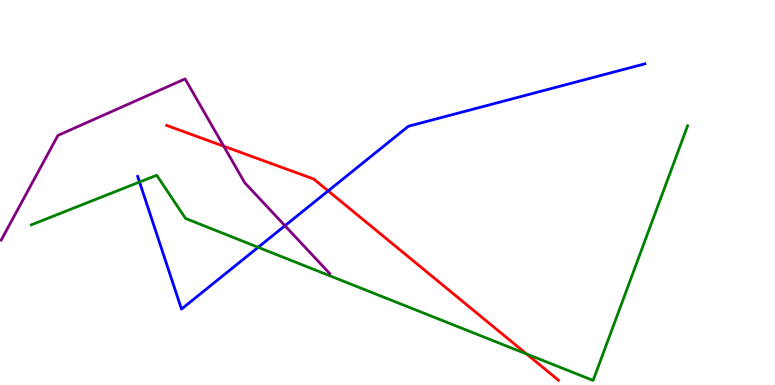[{'lines': ['blue', 'red'], 'intersections': [{'x': 4.23, 'y': 5.04}]}, {'lines': ['green', 'red'], 'intersections': [{'x': 6.79, 'y': 0.806}]}, {'lines': ['purple', 'red'], 'intersections': [{'x': 2.89, 'y': 6.2}]}, {'lines': ['blue', 'green'], 'intersections': [{'x': 1.8, 'y': 5.27}, {'x': 3.33, 'y': 3.58}]}, {'lines': ['blue', 'purple'], 'intersections': [{'x': 3.68, 'y': 4.14}]}, {'lines': ['green', 'purple'], 'intersections': []}]